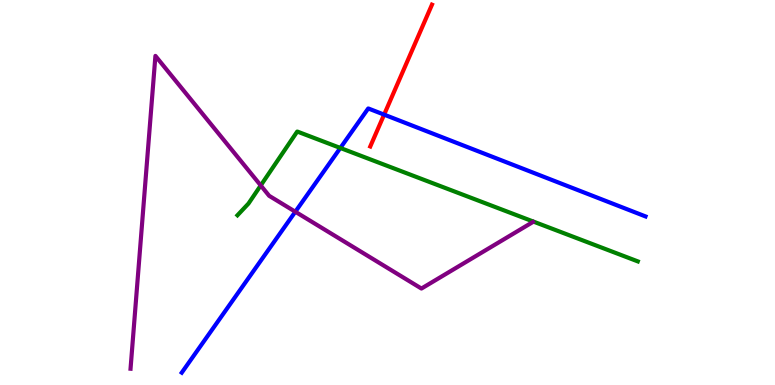[{'lines': ['blue', 'red'], 'intersections': [{'x': 4.96, 'y': 7.02}]}, {'lines': ['green', 'red'], 'intersections': []}, {'lines': ['purple', 'red'], 'intersections': []}, {'lines': ['blue', 'green'], 'intersections': [{'x': 4.39, 'y': 6.16}]}, {'lines': ['blue', 'purple'], 'intersections': [{'x': 3.81, 'y': 4.5}]}, {'lines': ['green', 'purple'], 'intersections': [{'x': 3.36, 'y': 5.18}]}]